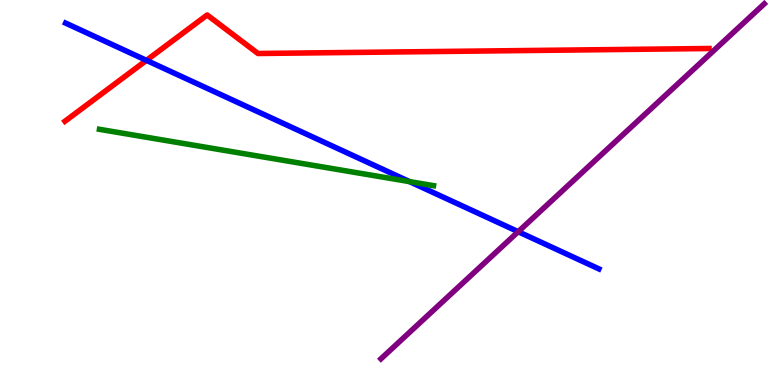[{'lines': ['blue', 'red'], 'intersections': [{'x': 1.89, 'y': 8.43}]}, {'lines': ['green', 'red'], 'intersections': []}, {'lines': ['purple', 'red'], 'intersections': []}, {'lines': ['blue', 'green'], 'intersections': [{'x': 5.28, 'y': 5.28}]}, {'lines': ['blue', 'purple'], 'intersections': [{'x': 6.69, 'y': 3.98}]}, {'lines': ['green', 'purple'], 'intersections': []}]